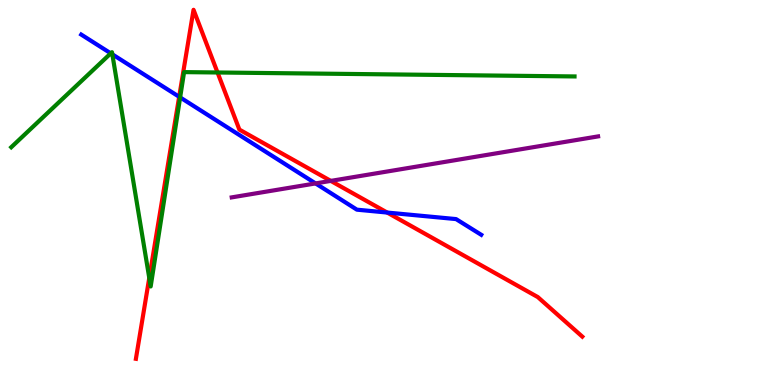[{'lines': ['blue', 'red'], 'intersections': [{'x': 2.31, 'y': 7.49}, {'x': 5.0, 'y': 4.48}]}, {'lines': ['green', 'red'], 'intersections': [{'x': 1.93, 'y': 2.78}, {'x': 2.81, 'y': 8.12}]}, {'lines': ['purple', 'red'], 'intersections': [{'x': 4.27, 'y': 5.3}]}, {'lines': ['blue', 'green'], 'intersections': [{'x': 1.43, 'y': 8.61}, {'x': 1.45, 'y': 8.59}, {'x': 2.32, 'y': 7.47}]}, {'lines': ['blue', 'purple'], 'intersections': [{'x': 4.07, 'y': 5.24}]}, {'lines': ['green', 'purple'], 'intersections': []}]